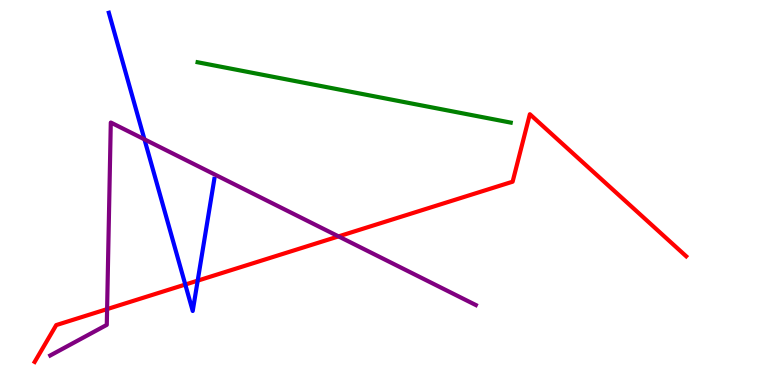[{'lines': ['blue', 'red'], 'intersections': [{'x': 2.39, 'y': 2.61}, {'x': 2.55, 'y': 2.71}]}, {'lines': ['green', 'red'], 'intersections': []}, {'lines': ['purple', 'red'], 'intersections': [{'x': 1.38, 'y': 1.97}, {'x': 4.37, 'y': 3.86}]}, {'lines': ['blue', 'green'], 'intersections': []}, {'lines': ['blue', 'purple'], 'intersections': [{'x': 1.86, 'y': 6.38}]}, {'lines': ['green', 'purple'], 'intersections': []}]